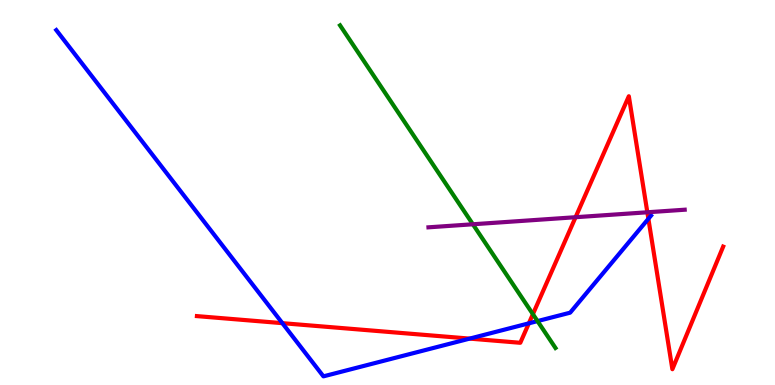[{'lines': ['blue', 'red'], 'intersections': [{'x': 3.64, 'y': 1.61}, {'x': 6.06, 'y': 1.2}, {'x': 6.82, 'y': 1.6}, {'x': 8.37, 'y': 4.32}]}, {'lines': ['green', 'red'], 'intersections': [{'x': 6.88, 'y': 1.84}]}, {'lines': ['purple', 'red'], 'intersections': [{'x': 7.43, 'y': 4.36}, {'x': 8.35, 'y': 4.49}]}, {'lines': ['blue', 'green'], 'intersections': [{'x': 6.94, 'y': 1.66}]}, {'lines': ['blue', 'purple'], 'intersections': []}, {'lines': ['green', 'purple'], 'intersections': [{'x': 6.1, 'y': 4.17}]}]